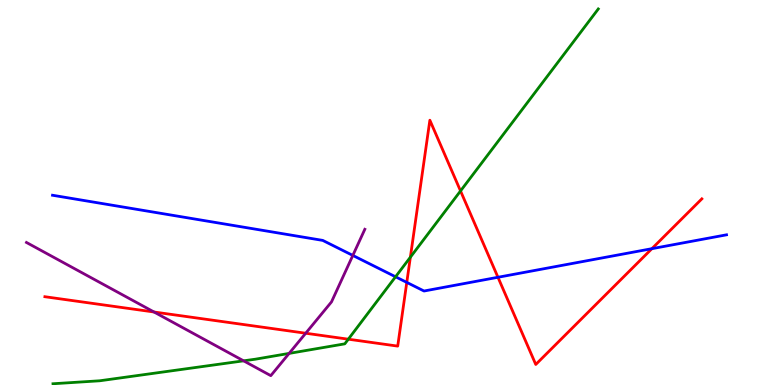[{'lines': ['blue', 'red'], 'intersections': [{'x': 5.25, 'y': 2.67}, {'x': 6.43, 'y': 2.8}, {'x': 8.41, 'y': 3.54}]}, {'lines': ['green', 'red'], 'intersections': [{'x': 4.49, 'y': 1.19}, {'x': 5.3, 'y': 3.32}, {'x': 5.94, 'y': 5.04}]}, {'lines': ['purple', 'red'], 'intersections': [{'x': 1.99, 'y': 1.9}, {'x': 3.94, 'y': 1.34}]}, {'lines': ['blue', 'green'], 'intersections': [{'x': 5.1, 'y': 2.81}]}, {'lines': ['blue', 'purple'], 'intersections': [{'x': 4.55, 'y': 3.37}]}, {'lines': ['green', 'purple'], 'intersections': [{'x': 3.14, 'y': 0.628}, {'x': 3.73, 'y': 0.821}]}]